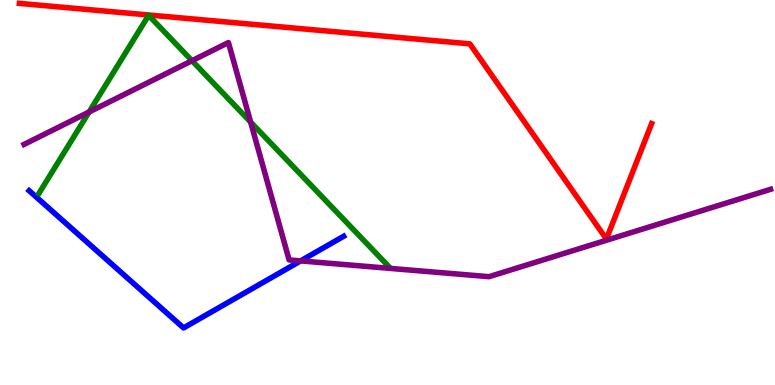[{'lines': ['blue', 'red'], 'intersections': []}, {'lines': ['green', 'red'], 'intersections': []}, {'lines': ['purple', 'red'], 'intersections': []}, {'lines': ['blue', 'green'], 'intersections': []}, {'lines': ['blue', 'purple'], 'intersections': [{'x': 3.88, 'y': 3.22}]}, {'lines': ['green', 'purple'], 'intersections': [{'x': 1.15, 'y': 7.09}, {'x': 2.48, 'y': 8.42}, {'x': 3.23, 'y': 6.83}]}]